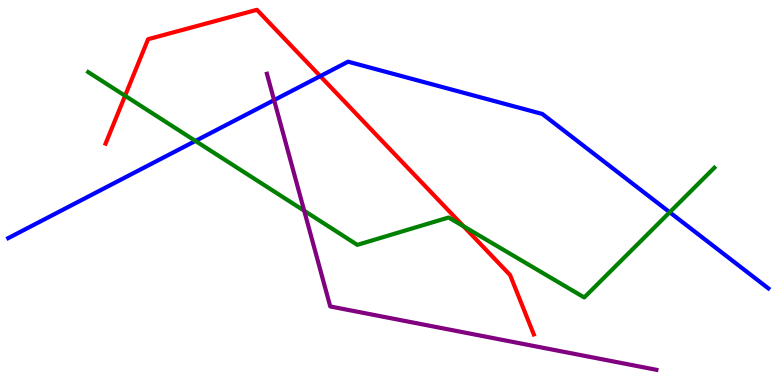[{'lines': ['blue', 'red'], 'intersections': [{'x': 4.13, 'y': 8.02}]}, {'lines': ['green', 'red'], 'intersections': [{'x': 1.61, 'y': 7.51}, {'x': 5.98, 'y': 4.12}]}, {'lines': ['purple', 'red'], 'intersections': []}, {'lines': ['blue', 'green'], 'intersections': [{'x': 2.52, 'y': 6.34}, {'x': 8.64, 'y': 4.49}]}, {'lines': ['blue', 'purple'], 'intersections': [{'x': 3.54, 'y': 7.4}]}, {'lines': ['green', 'purple'], 'intersections': [{'x': 3.93, 'y': 4.53}]}]